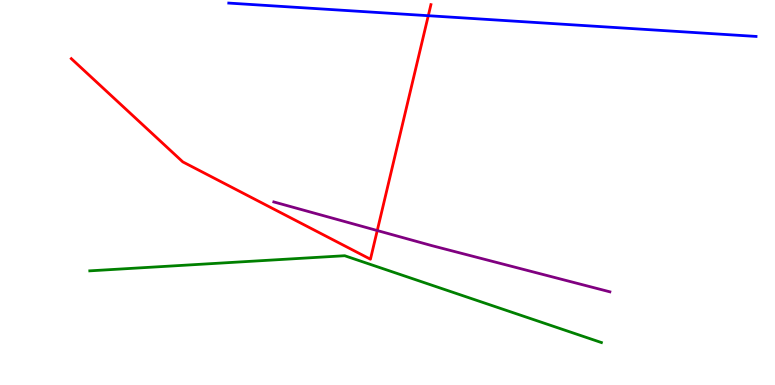[{'lines': ['blue', 'red'], 'intersections': [{'x': 5.53, 'y': 9.59}]}, {'lines': ['green', 'red'], 'intersections': []}, {'lines': ['purple', 'red'], 'intersections': [{'x': 4.87, 'y': 4.01}]}, {'lines': ['blue', 'green'], 'intersections': []}, {'lines': ['blue', 'purple'], 'intersections': []}, {'lines': ['green', 'purple'], 'intersections': []}]